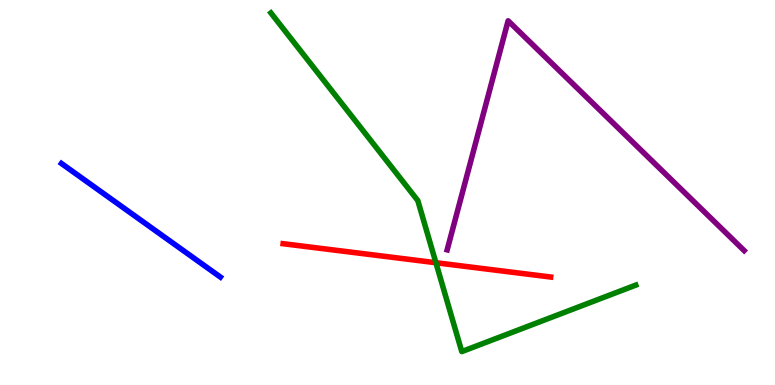[{'lines': ['blue', 'red'], 'intersections': []}, {'lines': ['green', 'red'], 'intersections': [{'x': 5.62, 'y': 3.18}]}, {'lines': ['purple', 'red'], 'intersections': []}, {'lines': ['blue', 'green'], 'intersections': []}, {'lines': ['blue', 'purple'], 'intersections': []}, {'lines': ['green', 'purple'], 'intersections': []}]